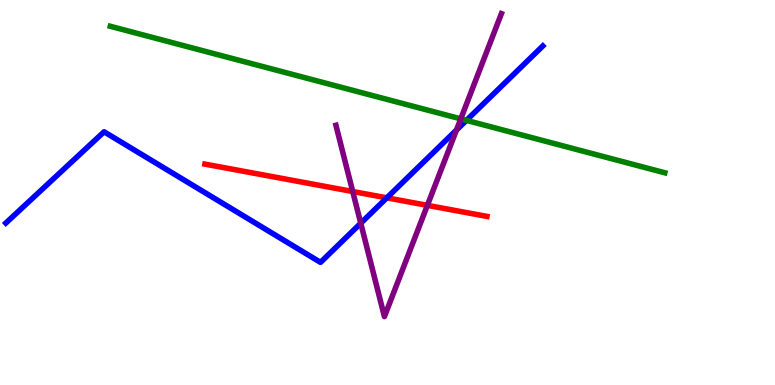[{'lines': ['blue', 'red'], 'intersections': [{'x': 4.99, 'y': 4.86}]}, {'lines': ['green', 'red'], 'intersections': []}, {'lines': ['purple', 'red'], 'intersections': [{'x': 4.55, 'y': 5.03}, {'x': 5.51, 'y': 4.67}]}, {'lines': ['blue', 'green'], 'intersections': [{'x': 6.02, 'y': 6.87}]}, {'lines': ['blue', 'purple'], 'intersections': [{'x': 4.65, 'y': 4.2}, {'x': 5.89, 'y': 6.62}]}, {'lines': ['green', 'purple'], 'intersections': [{'x': 5.95, 'y': 6.91}]}]